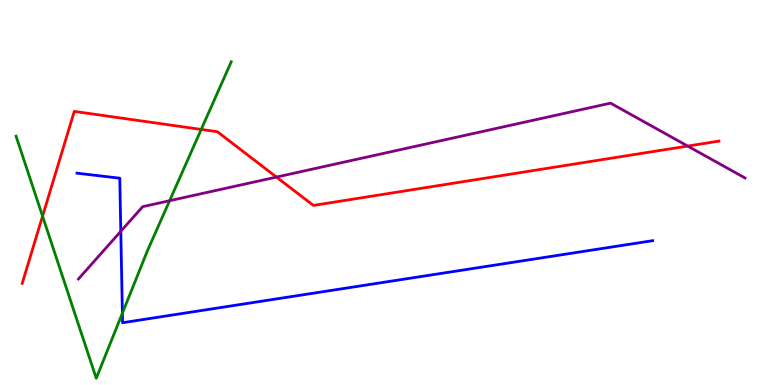[{'lines': ['blue', 'red'], 'intersections': []}, {'lines': ['green', 'red'], 'intersections': [{'x': 0.549, 'y': 4.39}, {'x': 2.6, 'y': 6.64}]}, {'lines': ['purple', 'red'], 'intersections': [{'x': 3.57, 'y': 5.4}, {'x': 8.87, 'y': 6.21}]}, {'lines': ['blue', 'green'], 'intersections': [{'x': 1.58, 'y': 1.87}]}, {'lines': ['blue', 'purple'], 'intersections': [{'x': 1.56, 'y': 3.99}]}, {'lines': ['green', 'purple'], 'intersections': [{'x': 2.19, 'y': 4.79}]}]